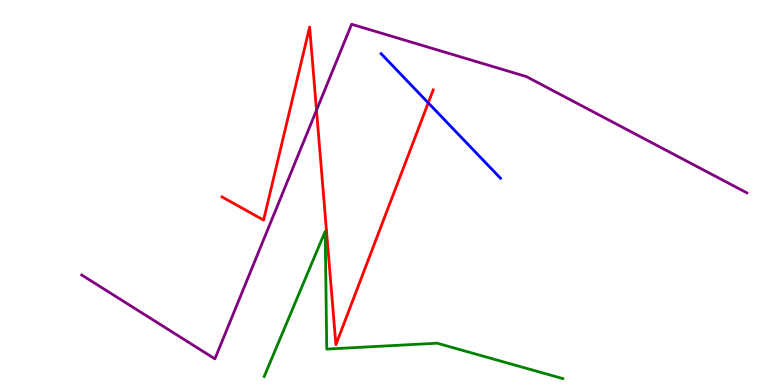[{'lines': ['blue', 'red'], 'intersections': [{'x': 5.53, 'y': 7.33}]}, {'lines': ['green', 'red'], 'intersections': []}, {'lines': ['purple', 'red'], 'intersections': [{'x': 4.08, 'y': 7.14}]}, {'lines': ['blue', 'green'], 'intersections': []}, {'lines': ['blue', 'purple'], 'intersections': []}, {'lines': ['green', 'purple'], 'intersections': []}]